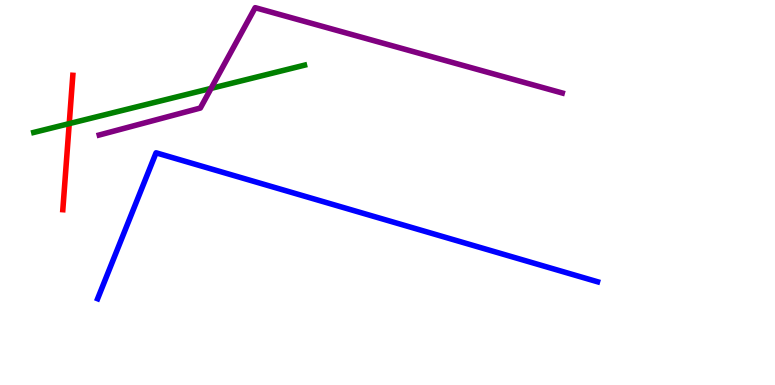[{'lines': ['blue', 'red'], 'intersections': []}, {'lines': ['green', 'red'], 'intersections': [{'x': 0.893, 'y': 6.79}]}, {'lines': ['purple', 'red'], 'intersections': []}, {'lines': ['blue', 'green'], 'intersections': []}, {'lines': ['blue', 'purple'], 'intersections': []}, {'lines': ['green', 'purple'], 'intersections': [{'x': 2.72, 'y': 7.7}]}]